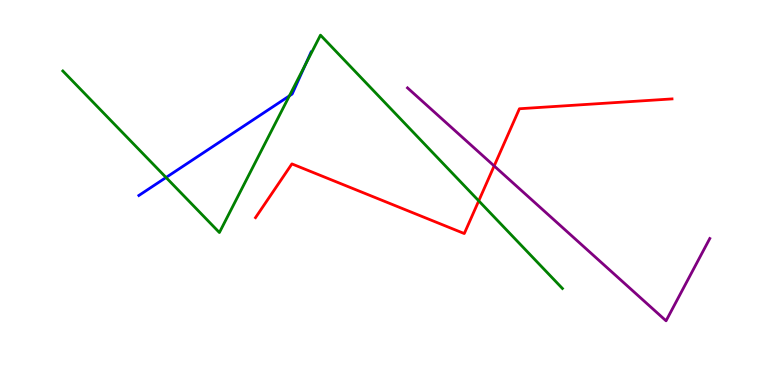[{'lines': ['blue', 'red'], 'intersections': []}, {'lines': ['green', 'red'], 'intersections': [{'x': 6.18, 'y': 4.78}]}, {'lines': ['purple', 'red'], 'intersections': [{'x': 6.38, 'y': 5.69}]}, {'lines': ['blue', 'green'], 'intersections': [{'x': 2.14, 'y': 5.39}, {'x': 3.73, 'y': 7.51}, {'x': 3.94, 'y': 8.33}]}, {'lines': ['blue', 'purple'], 'intersections': []}, {'lines': ['green', 'purple'], 'intersections': []}]